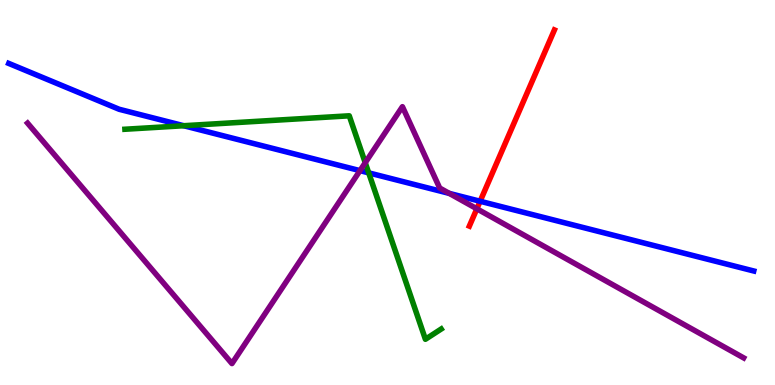[{'lines': ['blue', 'red'], 'intersections': [{'x': 6.2, 'y': 4.77}]}, {'lines': ['green', 'red'], 'intersections': []}, {'lines': ['purple', 'red'], 'intersections': [{'x': 6.15, 'y': 4.58}]}, {'lines': ['blue', 'green'], 'intersections': [{'x': 2.37, 'y': 6.73}, {'x': 4.76, 'y': 5.51}]}, {'lines': ['blue', 'purple'], 'intersections': [{'x': 4.64, 'y': 5.57}, {'x': 5.8, 'y': 4.98}]}, {'lines': ['green', 'purple'], 'intersections': [{'x': 4.71, 'y': 5.77}]}]